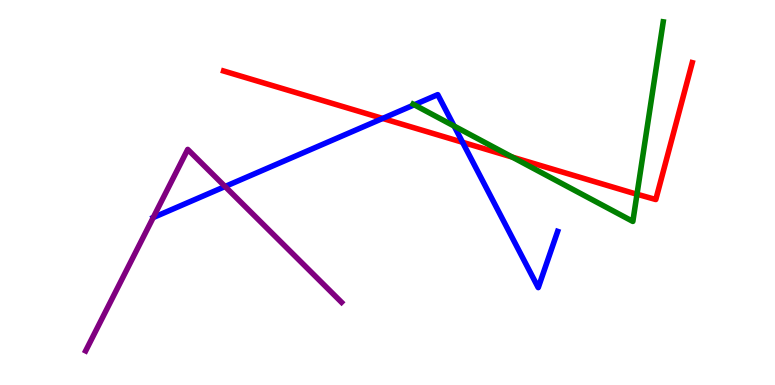[{'lines': ['blue', 'red'], 'intersections': [{'x': 4.94, 'y': 6.92}, {'x': 5.97, 'y': 6.3}]}, {'lines': ['green', 'red'], 'intersections': [{'x': 6.61, 'y': 5.92}, {'x': 8.22, 'y': 4.96}]}, {'lines': ['purple', 'red'], 'intersections': []}, {'lines': ['blue', 'green'], 'intersections': [{'x': 5.35, 'y': 7.28}, {'x': 5.86, 'y': 6.73}]}, {'lines': ['blue', 'purple'], 'intersections': [{'x': 1.98, 'y': 4.35}, {'x': 2.9, 'y': 5.16}]}, {'lines': ['green', 'purple'], 'intersections': []}]